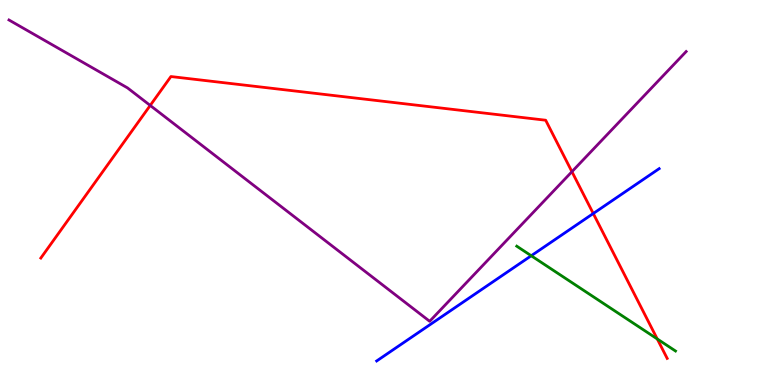[{'lines': ['blue', 'red'], 'intersections': [{'x': 7.66, 'y': 4.45}]}, {'lines': ['green', 'red'], 'intersections': [{'x': 8.48, 'y': 1.2}]}, {'lines': ['purple', 'red'], 'intersections': [{'x': 1.94, 'y': 7.26}, {'x': 7.38, 'y': 5.54}]}, {'lines': ['blue', 'green'], 'intersections': [{'x': 6.85, 'y': 3.36}]}, {'lines': ['blue', 'purple'], 'intersections': []}, {'lines': ['green', 'purple'], 'intersections': []}]